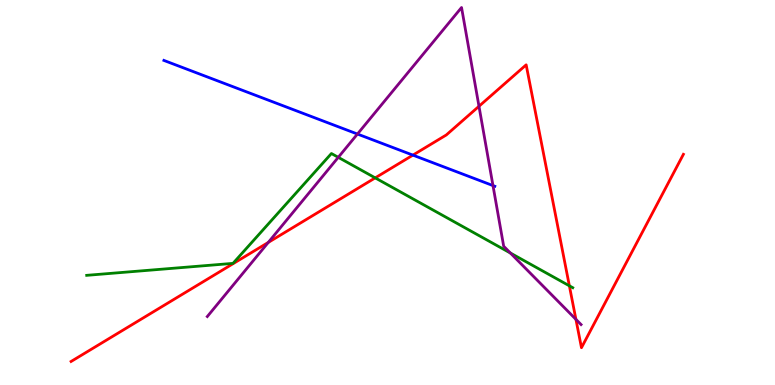[{'lines': ['blue', 'red'], 'intersections': [{'x': 5.33, 'y': 5.97}]}, {'lines': ['green', 'red'], 'intersections': [{'x': 4.84, 'y': 5.38}, {'x': 7.35, 'y': 2.58}]}, {'lines': ['purple', 'red'], 'intersections': [{'x': 3.46, 'y': 3.7}, {'x': 6.18, 'y': 7.24}, {'x': 7.43, 'y': 1.7}]}, {'lines': ['blue', 'green'], 'intersections': []}, {'lines': ['blue', 'purple'], 'intersections': [{'x': 4.61, 'y': 6.52}, {'x': 6.36, 'y': 5.18}]}, {'lines': ['green', 'purple'], 'intersections': [{'x': 4.36, 'y': 5.91}, {'x': 6.59, 'y': 3.43}]}]